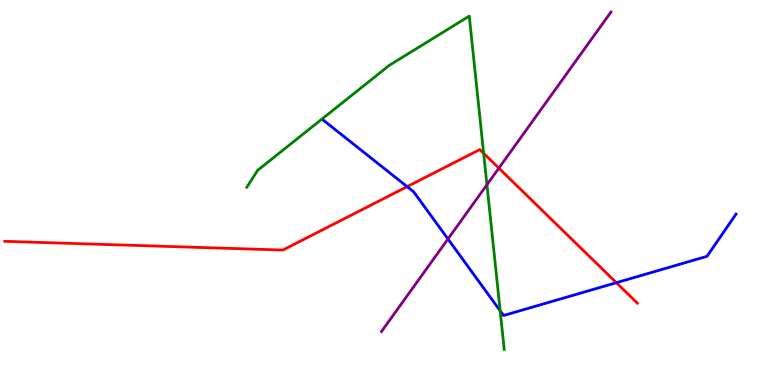[{'lines': ['blue', 'red'], 'intersections': [{'x': 5.25, 'y': 5.15}, {'x': 7.95, 'y': 2.66}]}, {'lines': ['green', 'red'], 'intersections': [{'x': 6.24, 'y': 6.02}]}, {'lines': ['purple', 'red'], 'intersections': [{'x': 6.44, 'y': 5.63}]}, {'lines': ['blue', 'green'], 'intersections': [{'x': 6.45, 'y': 1.93}]}, {'lines': ['blue', 'purple'], 'intersections': [{'x': 5.78, 'y': 3.79}]}, {'lines': ['green', 'purple'], 'intersections': [{'x': 6.28, 'y': 5.2}]}]